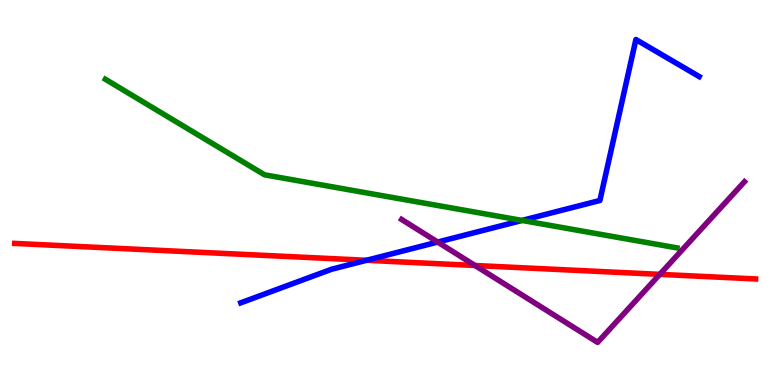[{'lines': ['blue', 'red'], 'intersections': [{'x': 4.73, 'y': 3.24}]}, {'lines': ['green', 'red'], 'intersections': []}, {'lines': ['purple', 'red'], 'intersections': [{'x': 6.13, 'y': 3.1}, {'x': 8.51, 'y': 2.87}]}, {'lines': ['blue', 'green'], 'intersections': [{'x': 6.74, 'y': 4.27}]}, {'lines': ['blue', 'purple'], 'intersections': [{'x': 5.65, 'y': 3.71}]}, {'lines': ['green', 'purple'], 'intersections': []}]